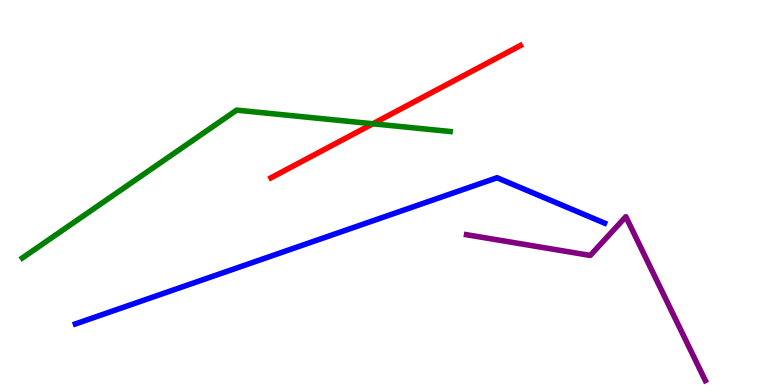[{'lines': ['blue', 'red'], 'intersections': []}, {'lines': ['green', 'red'], 'intersections': [{'x': 4.81, 'y': 6.79}]}, {'lines': ['purple', 'red'], 'intersections': []}, {'lines': ['blue', 'green'], 'intersections': []}, {'lines': ['blue', 'purple'], 'intersections': []}, {'lines': ['green', 'purple'], 'intersections': []}]